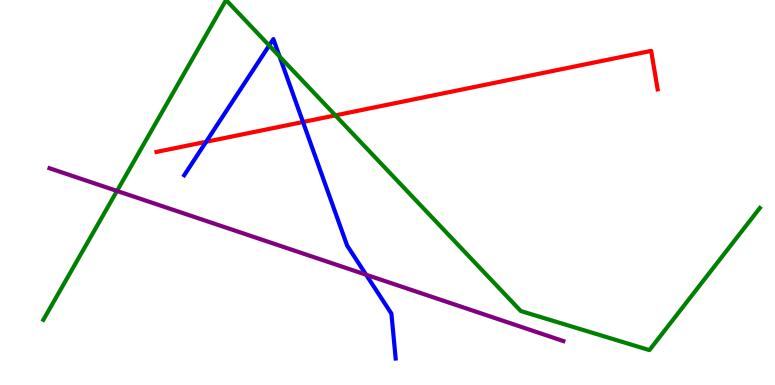[{'lines': ['blue', 'red'], 'intersections': [{'x': 2.66, 'y': 6.32}, {'x': 3.91, 'y': 6.83}]}, {'lines': ['green', 'red'], 'intersections': [{'x': 4.33, 'y': 7.0}]}, {'lines': ['purple', 'red'], 'intersections': []}, {'lines': ['blue', 'green'], 'intersections': [{'x': 3.47, 'y': 8.82}, {'x': 3.61, 'y': 8.53}]}, {'lines': ['blue', 'purple'], 'intersections': [{'x': 4.72, 'y': 2.86}]}, {'lines': ['green', 'purple'], 'intersections': [{'x': 1.51, 'y': 5.04}]}]